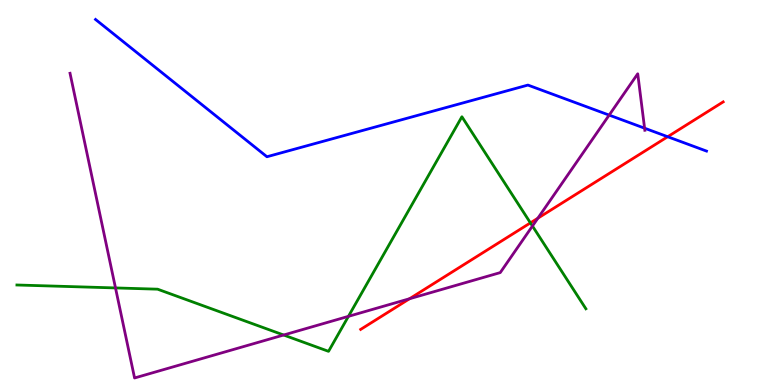[{'lines': ['blue', 'red'], 'intersections': [{'x': 8.62, 'y': 6.45}]}, {'lines': ['green', 'red'], 'intersections': [{'x': 6.84, 'y': 4.21}]}, {'lines': ['purple', 'red'], 'intersections': [{'x': 5.28, 'y': 2.24}, {'x': 6.94, 'y': 4.33}]}, {'lines': ['blue', 'green'], 'intersections': []}, {'lines': ['blue', 'purple'], 'intersections': [{'x': 7.86, 'y': 7.01}, {'x': 8.32, 'y': 6.67}]}, {'lines': ['green', 'purple'], 'intersections': [{'x': 1.49, 'y': 2.52}, {'x': 3.66, 'y': 1.3}, {'x': 4.5, 'y': 1.78}, {'x': 6.87, 'y': 4.13}]}]